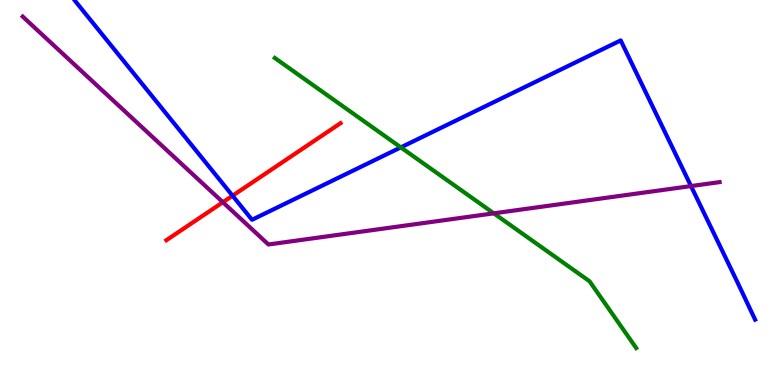[{'lines': ['blue', 'red'], 'intersections': [{'x': 3.0, 'y': 4.92}]}, {'lines': ['green', 'red'], 'intersections': []}, {'lines': ['purple', 'red'], 'intersections': [{'x': 2.88, 'y': 4.75}]}, {'lines': ['blue', 'green'], 'intersections': [{'x': 5.17, 'y': 6.17}]}, {'lines': ['blue', 'purple'], 'intersections': [{'x': 8.92, 'y': 5.17}]}, {'lines': ['green', 'purple'], 'intersections': [{'x': 6.37, 'y': 4.46}]}]